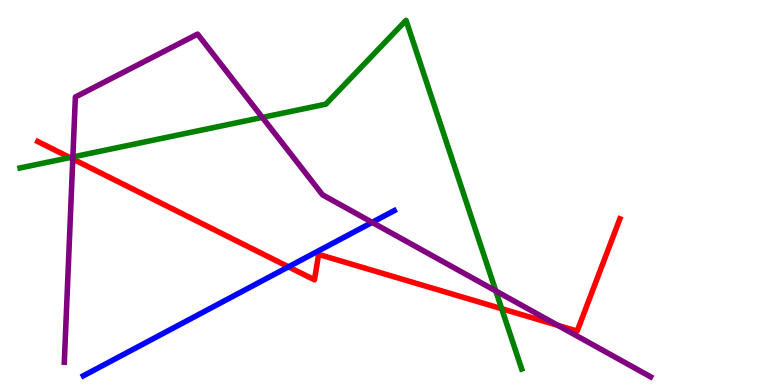[{'lines': ['blue', 'red'], 'intersections': [{'x': 3.72, 'y': 3.07}]}, {'lines': ['green', 'red'], 'intersections': [{'x': 0.902, 'y': 5.91}, {'x': 6.47, 'y': 1.98}]}, {'lines': ['purple', 'red'], 'intersections': [{'x': 0.939, 'y': 5.87}, {'x': 7.2, 'y': 1.55}]}, {'lines': ['blue', 'green'], 'intersections': []}, {'lines': ['blue', 'purple'], 'intersections': [{'x': 4.8, 'y': 4.22}]}, {'lines': ['green', 'purple'], 'intersections': [{'x': 0.94, 'y': 5.92}, {'x': 3.38, 'y': 6.95}, {'x': 6.4, 'y': 2.44}]}]